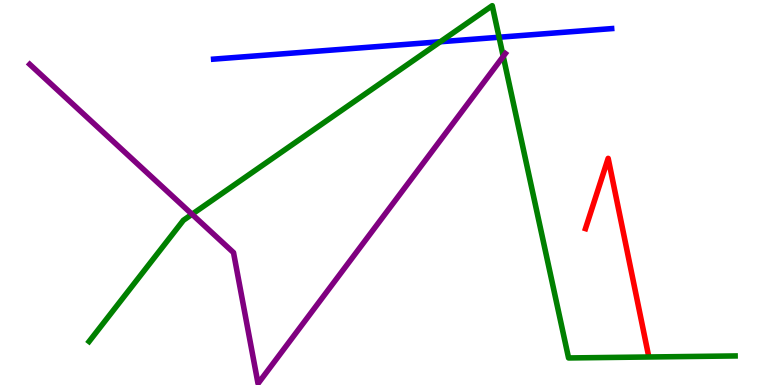[{'lines': ['blue', 'red'], 'intersections': []}, {'lines': ['green', 'red'], 'intersections': []}, {'lines': ['purple', 'red'], 'intersections': []}, {'lines': ['blue', 'green'], 'intersections': [{'x': 5.68, 'y': 8.92}, {'x': 6.44, 'y': 9.03}]}, {'lines': ['blue', 'purple'], 'intersections': []}, {'lines': ['green', 'purple'], 'intersections': [{'x': 2.48, 'y': 4.43}, {'x': 6.49, 'y': 8.54}]}]